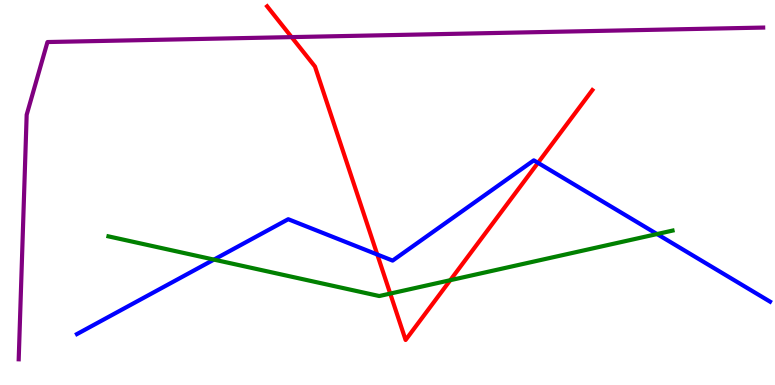[{'lines': ['blue', 'red'], 'intersections': [{'x': 4.87, 'y': 3.39}, {'x': 6.94, 'y': 5.77}]}, {'lines': ['green', 'red'], 'intersections': [{'x': 5.04, 'y': 2.37}, {'x': 5.81, 'y': 2.72}]}, {'lines': ['purple', 'red'], 'intersections': [{'x': 3.76, 'y': 9.04}]}, {'lines': ['blue', 'green'], 'intersections': [{'x': 2.76, 'y': 3.26}, {'x': 8.48, 'y': 3.92}]}, {'lines': ['blue', 'purple'], 'intersections': []}, {'lines': ['green', 'purple'], 'intersections': []}]